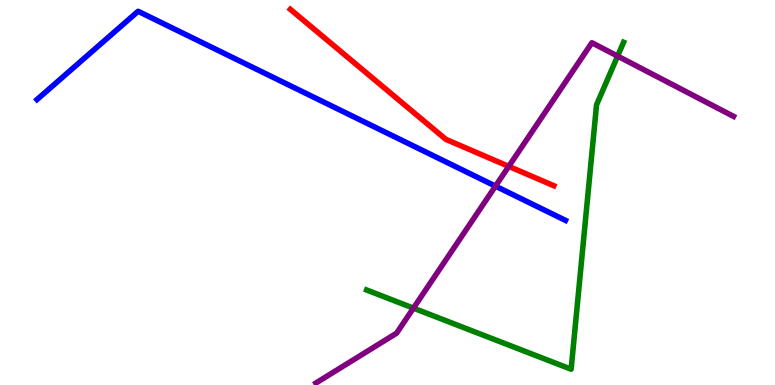[{'lines': ['blue', 'red'], 'intersections': []}, {'lines': ['green', 'red'], 'intersections': []}, {'lines': ['purple', 'red'], 'intersections': [{'x': 6.56, 'y': 5.68}]}, {'lines': ['blue', 'green'], 'intersections': []}, {'lines': ['blue', 'purple'], 'intersections': [{'x': 6.39, 'y': 5.17}]}, {'lines': ['green', 'purple'], 'intersections': [{'x': 5.33, 'y': 2.0}, {'x': 7.97, 'y': 8.54}]}]